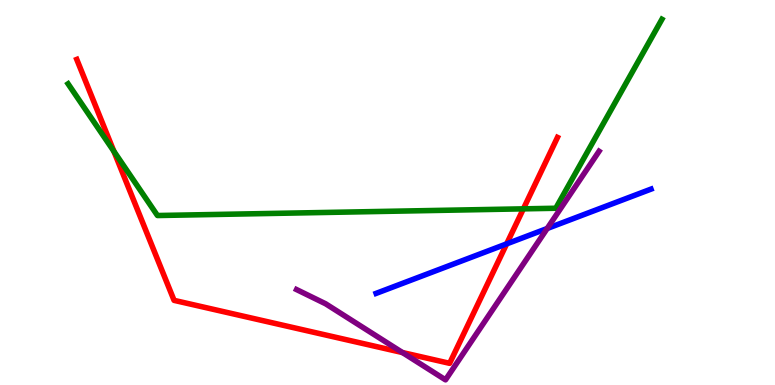[{'lines': ['blue', 'red'], 'intersections': [{'x': 6.54, 'y': 3.67}]}, {'lines': ['green', 'red'], 'intersections': [{'x': 1.47, 'y': 6.07}, {'x': 6.75, 'y': 4.58}]}, {'lines': ['purple', 'red'], 'intersections': [{'x': 5.19, 'y': 0.843}]}, {'lines': ['blue', 'green'], 'intersections': []}, {'lines': ['blue', 'purple'], 'intersections': [{'x': 7.06, 'y': 4.07}]}, {'lines': ['green', 'purple'], 'intersections': []}]